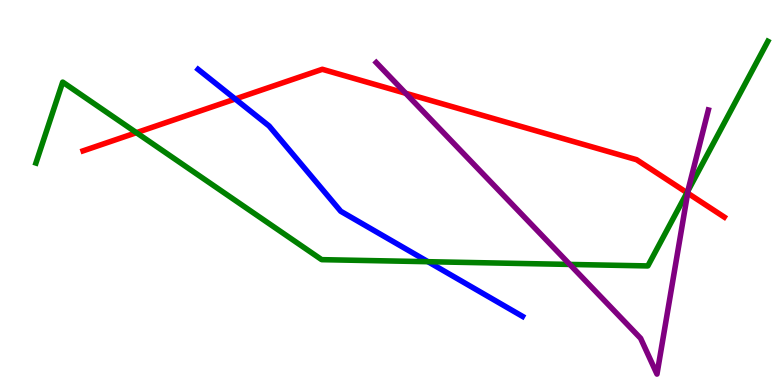[{'lines': ['blue', 'red'], 'intersections': [{'x': 3.04, 'y': 7.43}]}, {'lines': ['green', 'red'], 'intersections': [{'x': 1.76, 'y': 6.55}, {'x': 8.86, 'y': 5.0}]}, {'lines': ['purple', 'red'], 'intersections': [{'x': 5.23, 'y': 7.58}, {'x': 8.87, 'y': 4.98}]}, {'lines': ['blue', 'green'], 'intersections': [{'x': 5.52, 'y': 3.2}]}, {'lines': ['blue', 'purple'], 'intersections': []}, {'lines': ['green', 'purple'], 'intersections': [{'x': 7.35, 'y': 3.13}, {'x': 8.88, 'y': 5.05}]}]